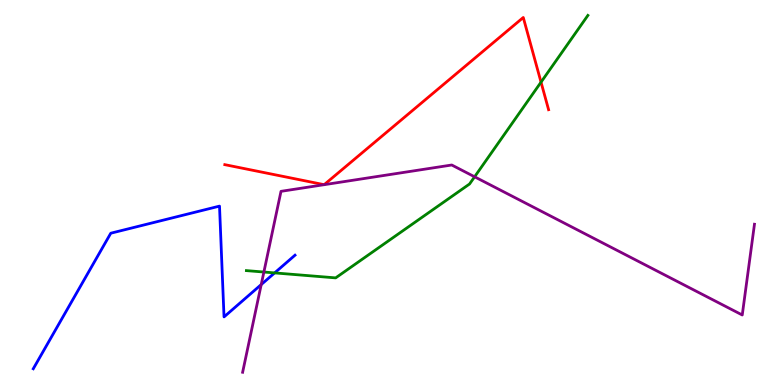[{'lines': ['blue', 'red'], 'intersections': []}, {'lines': ['green', 'red'], 'intersections': [{'x': 6.98, 'y': 7.87}]}, {'lines': ['purple', 'red'], 'intersections': [{'x': 4.18, 'y': 5.2}, {'x': 4.18, 'y': 5.2}]}, {'lines': ['blue', 'green'], 'intersections': [{'x': 3.54, 'y': 2.91}]}, {'lines': ['blue', 'purple'], 'intersections': [{'x': 3.37, 'y': 2.61}]}, {'lines': ['green', 'purple'], 'intersections': [{'x': 3.4, 'y': 2.93}, {'x': 6.12, 'y': 5.41}]}]